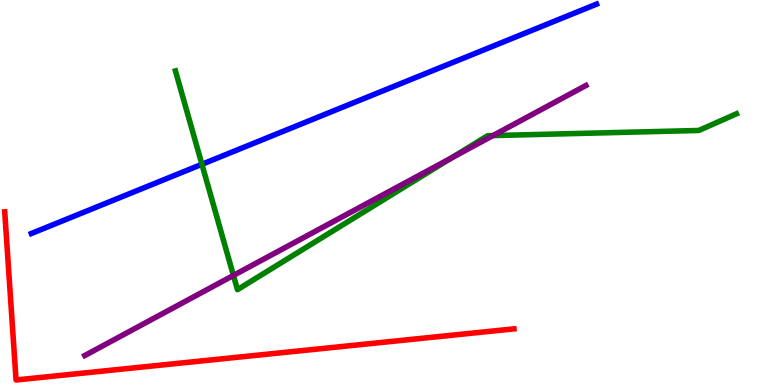[{'lines': ['blue', 'red'], 'intersections': []}, {'lines': ['green', 'red'], 'intersections': []}, {'lines': ['purple', 'red'], 'intersections': []}, {'lines': ['blue', 'green'], 'intersections': [{'x': 2.61, 'y': 5.73}]}, {'lines': ['blue', 'purple'], 'intersections': []}, {'lines': ['green', 'purple'], 'intersections': [{'x': 3.01, 'y': 2.85}, {'x': 5.82, 'y': 5.9}, {'x': 6.36, 'y': 6.48}]}]